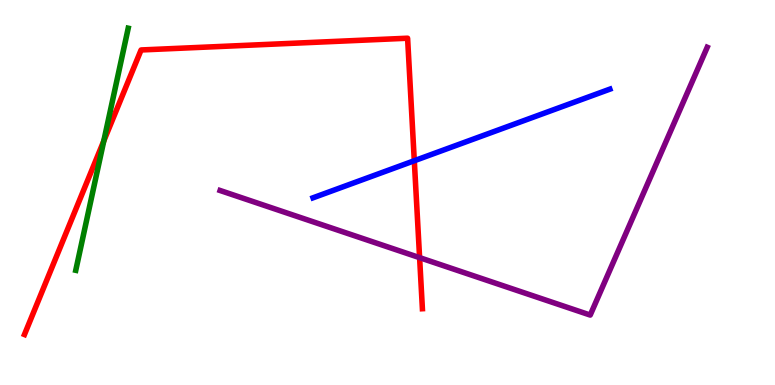[{'lines': ['blue', 'red'], 'intersections': [{'x': 5.35, 'y': 5.83}]}, {'lines': ['green', 'red'], 'intersections': [{'x': 1.34, 'y': 6.34}]}, {'lines': ['purple', 'red'], 'intersections': [{'x': 5.41, 'y': 3.31}]}, {'lines': ['blue', 'green'], 'intersections': []}, {'lines': ['blue', 'purple'], 'intersections': []}, {'lines': ['green', 'purple'], 'intersections': []}]